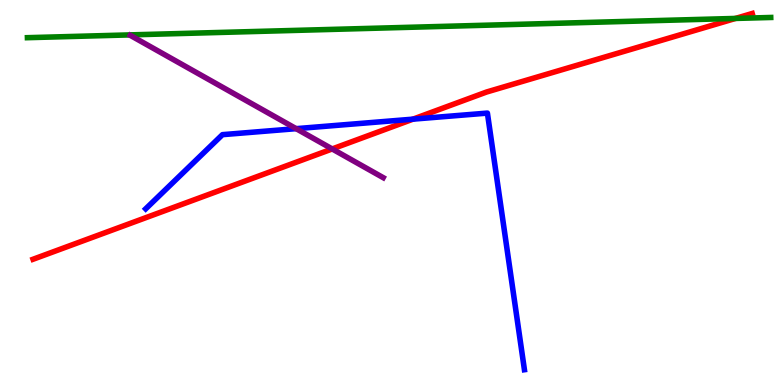[{'lines': ['blue', 'red'], 'intersections': [{'x': 5.33, 'y': 6.91}]}, {'lines': ['green', 'red'], 'intersections': [{'x': 9.49, 'y': 9.52}]}, {'lines': ['purple', 'red'], 'intersections': [{'x': 4.29, 'y': 6.13}]}, {'lines': ['blue', 'green'], 'intersections': []}, {'lines': ['blue', 'purple'], 'intersections': [{'x': 3.82, 'y': 6.66}]}, {'lines': ['green', 'purple'], 'intersections': []}]